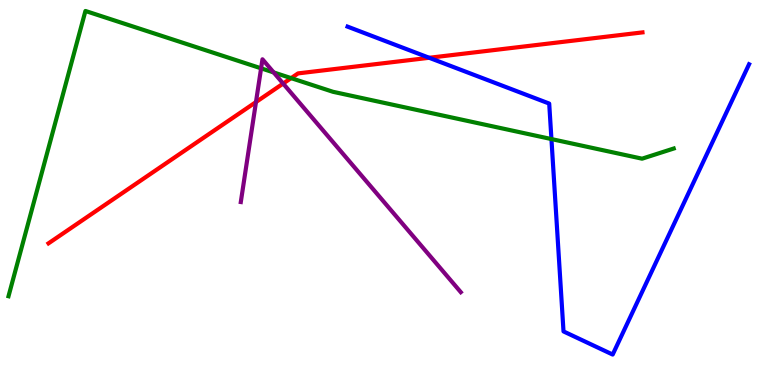[{'lines': ['blue', 'red'], 'intersections': [{'x': 5.54, 'y': 8.5}]}, {'lines': ['green', 'red'], 'intersections': [{'x': 3.76, 'y': 7.97}]}, {'lines': ['purple', 'red'], 'intersections': [{'x': 3.3, 'y': 7.35}, {'x': 3.65, 'y': 7.83}]}, {'lines': ['blue', 'green'], 'intersections': [{'x': 7.12, 'y': 6.39}]}, {'lines': ['blue', 'purple'], 'intersections': []}, {'lines': ['green', 'purple'], 'intersections': [{'x': 3.37, 'y': 8.23}, {'x': 3.53, 'y': 8.12}]}]